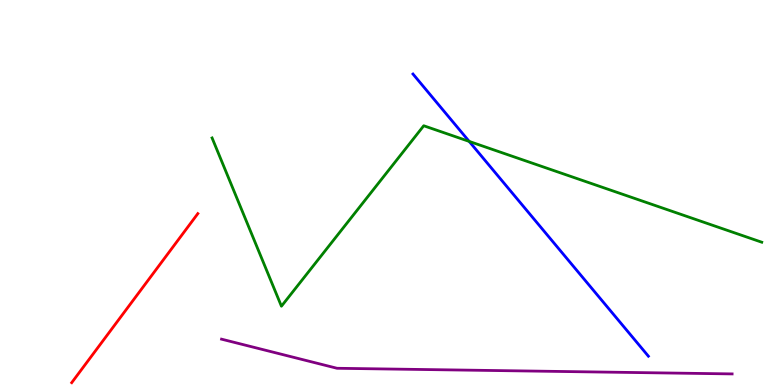[{'lines': ['blue', 'red'], 'intersections': []}, {'lines': ['green', 'red'], 'intersections': []}, {'lines': ['purple', 'red'], 'intersections': []}, {'lines': ['blue', 'green'], 'intersections': [{'x': 6.05, 'y': 6.33}]}, {'lines': ['blue', 'purple'], 'intersections': []}, {'lines': ['green', 'purple'], 'intersections': []}]